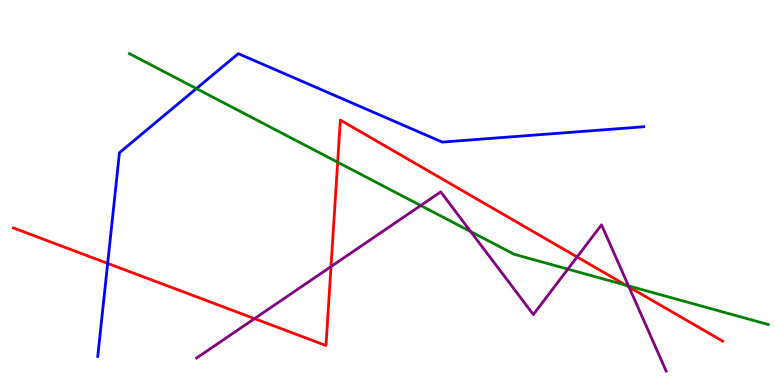[{'lines': ['blue', 'red'], 'intersections': [{'x': 1.39, 'y': 3.16}]}, {'lines': ['green', 'red'], 'intersections': [{'x': 4.36, 'y': 5.79}, {'x': 8.07, 'y': 2.59}]}, {'lines': ['purple', 'red'], 'intersections': [{'x': 3.28, 'y': 1.72}, {'x': 4.27, 'y': 3.08}, {'x': 7.45, 'y': 3.33}, {'x': 8.12, 'y': 2.55}]}, {'lines': ['blue', 'green'], 'intersections': [{'x': 2.53, 'y': 7.7}]}, {'lines': ['blue', 'purple'], 'intersections': []}, {'lines': ['green', 'purple'], 'intersections': [{'x': 5.43, 'y': 4.66}, {'x': 6.07, 'y': 3.99}, {'x': 7.33, 'y': 3.01}, {'x': 8.11, 'y': 2.57}]}]